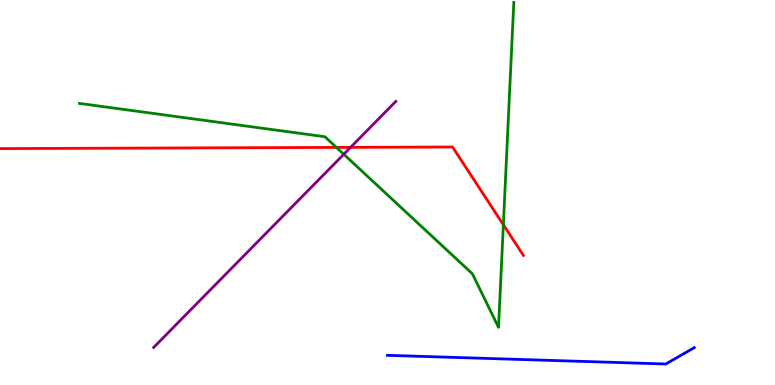[{'lines': ['blue', 'red'], 'intersections': []}, {'lines': ['green', 'red'], 'intersections': [{'x': 4.34, 'y': 6.17}, {'x': 6.49, 'y': 4.16}]}, {'lines': ['purple', 'red'], 'intersections': [{'x': 4.52, 'y': 6.17}]}, {'lines': ['blue', 'green'], 'intersections': []}, {'lines': ['blue', 'purple'], 'intersections': []}, {'lines': ['green', 'purple'], 'intersections': [{'x': 4.44, 'y': 5.99}]}]